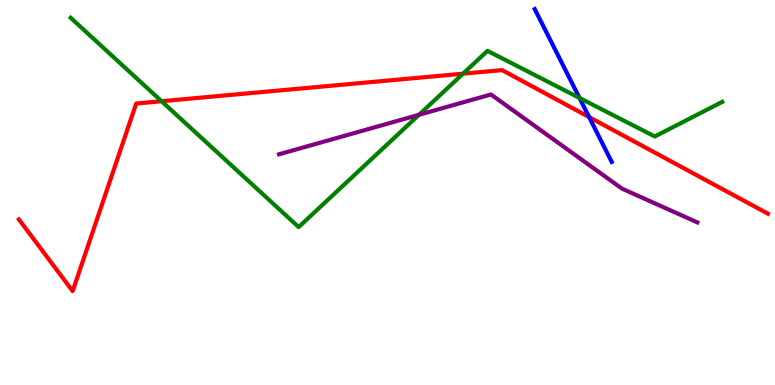[{'lines': ['blue', 'red'], 'intersections': [{'x': 7.6, 'y': 6.96}]}, {'lines': ['green', 'red'], 'intersections': [{'x': 2.08, 'y': 7.37}, {'x': 5.97, 'y': 8.09}]}, {'lines': ['purple', 'red'], 'intersections': []}, {'lines': ['blue', 'green'], 'intersections': [{'x': 7.48, 'y': 7.46}]}, {'lines': ['blue', 'purple'], 'intersections': []}, {'lines': ['green', 'purple'], 'intersections': [{'x': 5.41, 'y': 7.02}]}]